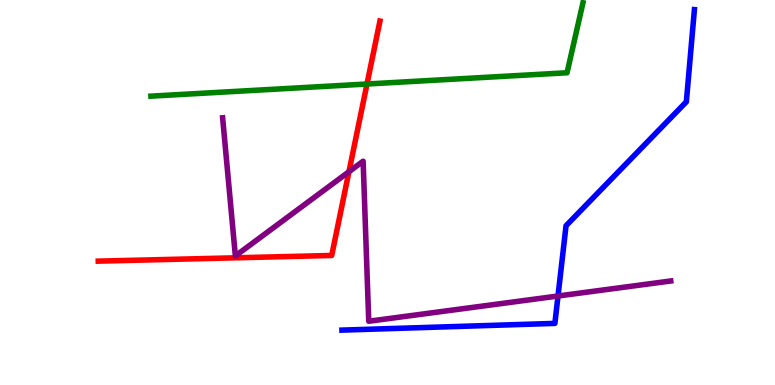[{'lines': ['blue', 'red'], 'intersections': []}, {'lines': ['green', 'red'], 'intersections': [{'x': 4.74, 'y': 7.82}]}, {'lines': ['purple', 'red'], 'intersections': [{'x': 4.5, 'y': 5.54}]}, {'lines': ['blue', 'green'], 'intersections': []}, {'lines': ['blue', 'purple'], 'intersections': [{'x': 7.2, 'y': 2.31}]}, {'lines': ['green', 'purple'], 'intersections': []}]